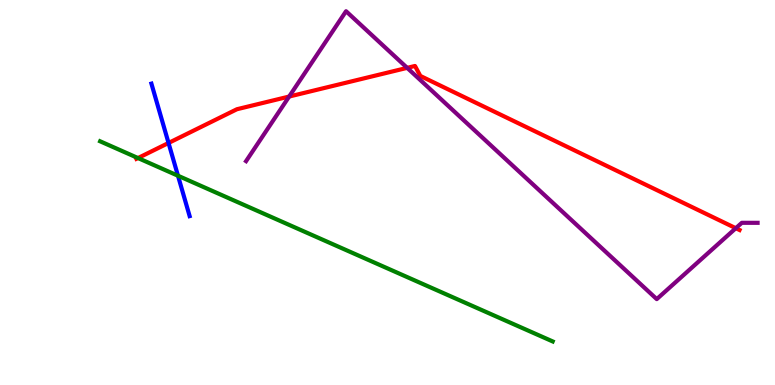[{'lines': ['blue', 'red'], 'intersections': [{'x': 2.17, 'y': 6.29}]}, {'lines': ['green', 'red'], 'intersections': [{'x': 1.78, 'y': 5.89}]}, {'lines': ['purple', 'red'], 'intersections': [{'x': 3.73, 'y': 7.49}, {'x': 5.25, 'y': 8.24}, {'x': 9.49, 'y': 4.07}]}, {'lines': ['blue', 'green'], 'intersections': [{'x': 2.3, 'y': 5.44}]}, {'lines': ['blue', 'purple'], 'intersections': []}, {'lines': ['green', 'purple'], 'intersections': []}]